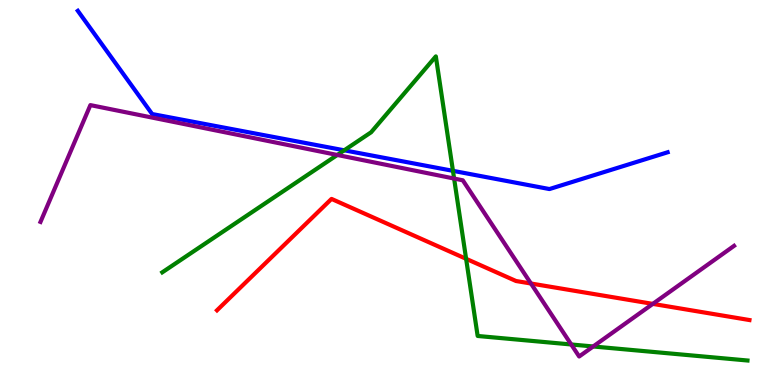[{'lines': ['blue', 'red'], 'intersections': []}, {'lines': ['green', 'red'], 'intersections': [{'x': 6.01, 'y': 3.28}]}, {'lines': ['purple', 'red'], 'intersections': [{'x': 6.85, 'y': 2.64}, {'x': 8.42, 'y': 2.11}]}, {'lines': ['blue', 'green'], 'intersections': [{'x': 4.44, 'y': 6.1}, {'x': 5.84, 'y': 5.56}]}, {'lines': ['blue', 'purple'], 'intersections': []}, {'lines': ['green', 'purple'], 'intersections': [{'x': 4.35, 'y': 5.98}, {'x': 5.86, 'y': 5.36}, {'x': 7.37, 'y': 1.05}, {'x': 7.65, 'y': 1.0}]}]